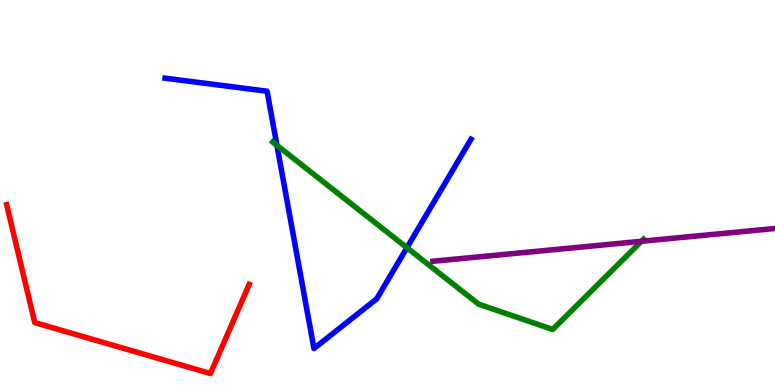[{'lines': ['blue', 'red'], 'intersections': []}, {'lines': ['green', 'red'], 'intersections': []}, {'lines': ['purple', 'red'], 'intersections': []}, {'lines': ['blue', 'green'], 'intersections': [{'x': 3.57, 'y': 6.23}, {'x': 5.25, 'y': 3.57}]}, {'lines': ['blue', 'purple'], 'intersections': []}, {'lines': ['green', 'purple'], 'intersections': [{'x': 8.28, 'y': 3.73}]}]